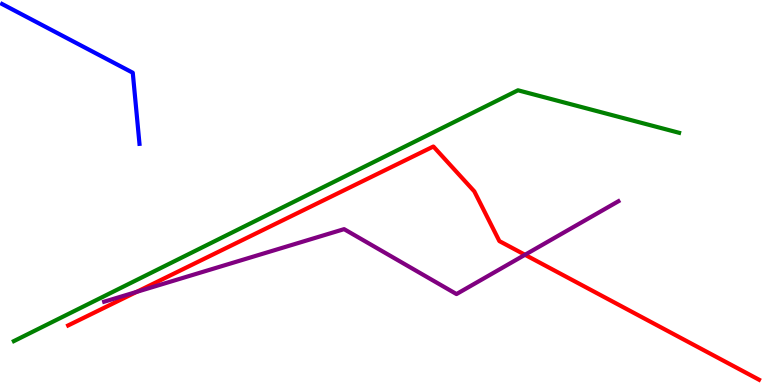[{'lines': ['blue', 'red'], 'intersections': []}, {'lines': ['green', 'red'], 'intersections': []}, {'lines': ['purple', 'red'], 'intersections': [{'x': 1.76, 'y': 2.42}, {'x': 6.77, 'y': 3.38}]}, {'lines': ['blue', 'green'], 'intersections': []}, {'lines': ['blue', 'purple'], 'intersections': []}, {'lines': ['green', 'purple'], 'intersections': []}]